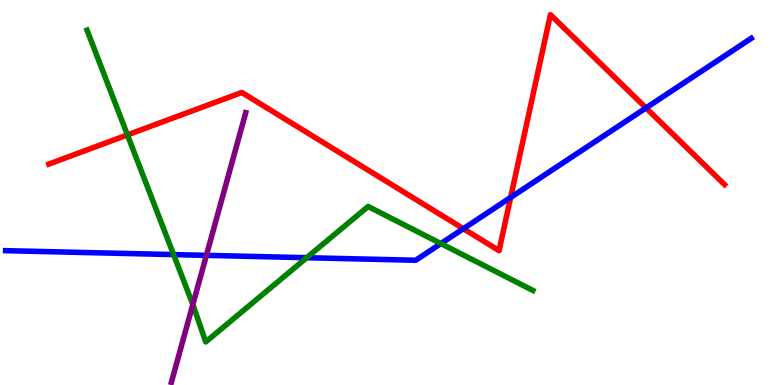[{'lines': ['blue', 'red'], 'intersections': [{'x': 5.98, 'y': 4.06}, {'x': 6.59, 'y': 4.87}, {'x': 8.34, 'y': 7.2}]}, {'lines': ['green', 'red'], 'intersections': [{'x': 1.64, 'y': 6.5}]}, {'lines': ['purple', 'red'], 'intersections': []}, {'lines': ['blue', 'green'], 'intersections': [{'x': 2.24, 'y': 3.39}, {'x': 3.96, 'y': 3.31}, {'x': 5.69, 'y': 3.67}]}, {'lines': ['blue', 'purple'], 'intersections': [{'x': 2.66, 'y': 3.37}]}, {'lines': ['green', 'purple'], 'intersections': [{'x': 2.49, 'y': 2.09}]}]